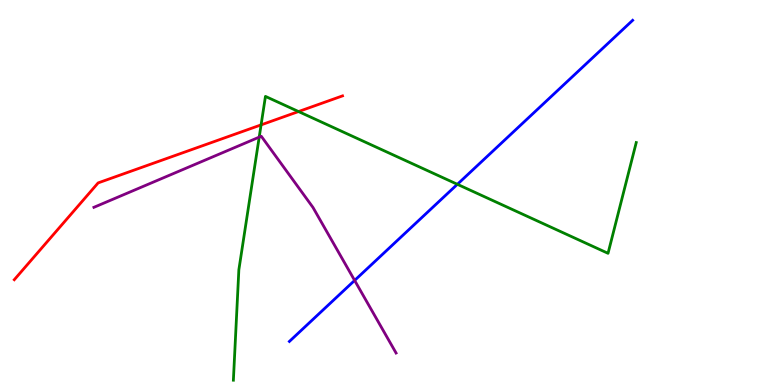[{'lines': ['blue', 'red'], 'intersections': []}, {'lines': ['green', 'red'], 'intersections': [{'x': 3.37, 'y': 6.76}, {'x': 3.85, 'y': 7.1}]}, {'lines': ['purple', 'red'], 'intersections': []}, {'lines': ['blue', 'green'], 'intersections': [{'x': 5.9, 'y': 5.21}]}, {'lines': ['blue', 'purple'], 'intersections': [{'x': 4.58, 'y': 2.72}]}, {'lines': ['green', 'purple'], 'intersections': [{'x': 3.34, 'y': 6.44}]}]